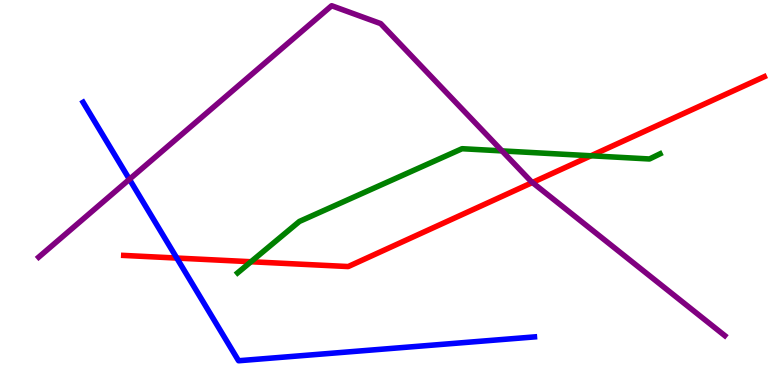[{'lines': ['blue', 'red'], 'intersections': [{'x': 2.28, 'y': 3.3}]}, {'lines': ['green', 'red'], 'intersections': [{'x': 3.24, 'y': 3.2}, {'x': 7.63, 'y': 5.95}]}, {'lines': ['purple', 'red'], 'intersections': [{'x': 6.87, 'y': 5.26}]}, {'lines': ['blue', 'green'], 'intersections': []}, {'lines': ['blue', 'purple'], 'intersections': [{'x': 1.67, 'y': 5.34}]}, {'lines': ['green', 'purple'], 'intersections': [{'x': 6.48, 'y': 6.08}]}]